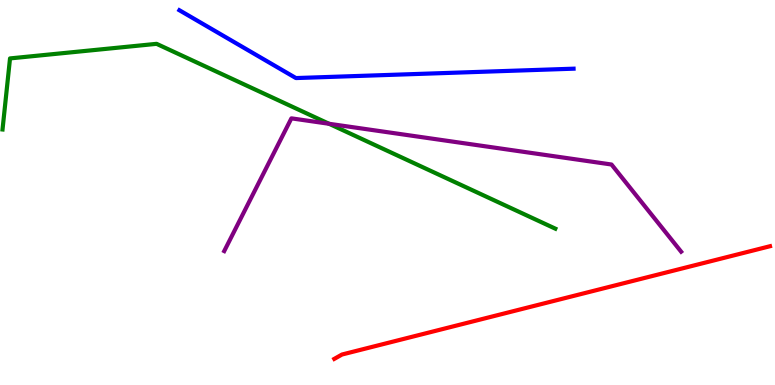[{'lines': ['blue', 'red'], 'intersections': []}, {'lines': ['green', 'red'], 'intersections': []}, {'lines': ['purple', 'red'], 'intersections': []}, {'lines': ['blue', 'green'], 'intersections': []}, {'lines': ['blue', 'purple'], 'intersections': []}, {'lines': ['green', 'purple'], 'intersections': [{'x': 4.25, 'y': 6.78}]}]